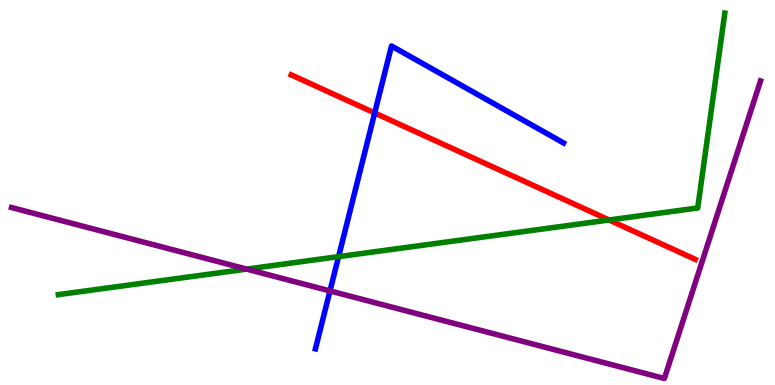[{'lines': ['blue', 'red'], 'intersections': [{'x': 4.83, 'y': 7.07}]}, {'lines': ['green', 'red'], 'intersections': [{'x': 7.86, 'y': 4.29}]}, {'lines': ['purple', 'red'], 'intersections': []}, {'lines': ['blue', 'green'], 'intersections': [{'x': 4.37, 'y': 3.33}]}, {'lines': ['blue', 'purple'], 'intersections': [{'x': 4.26, 'y': 2.44}]}, {'lines': ['green', 'purple'], 'intersections': [{'x': 3.18, 'y': 3.01}]}]